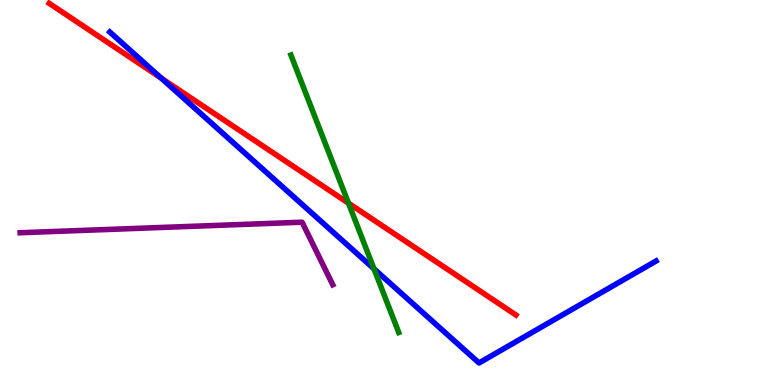[{'lines': ['blue', 'red'], 'intersections': [{'x': 2.08, 'y': 7.97}]}, {'lines': ['green', 'red'], 'intersections': [{'x': 4.5, 'y': 4.72}]}, {'lines': ['purple', 'red'], 'intersections': []}, {'lines': ['blue', 'green'], 'intersections': [{'x': 4.83, 'y': 3.02}]}, {'lines': ['blue', 'purple'], 'intersections': []}, {'lines': ['green', 'purple'], 'intersections': []}]